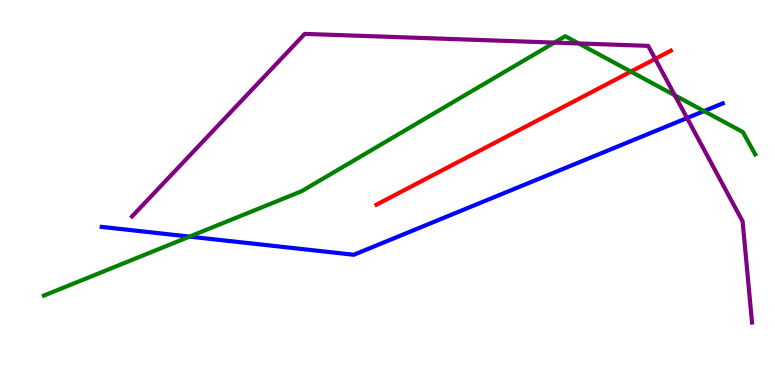[{'lines': ['blue', 'red'], 'intersections': []}, {'lines': ['green', 'red'], 'intersections': [{'x': 8.14, 'y': 8.14}]}, {'lines': ['purple', 'red'], 'intersections': [{'x': 8.45, 'y': 8.47}]}, {'lines': ['blue', 'green'], 'intersections': [{'x': 2.45, 'y': 3.85}, {'x': 9.08, 'y': 7.11}]}, {'lines': ['blue', 'purple'], 'intersections': [{'x': 8.87, 'y': 6.93}]}, {'lines': ['green', 'purple'], 'intersections': [{'x': 7.15, 'y': 8.89}, {'x': 7.47, 'y': 8.87}, {'x': 8.71, 'y': 7.52}]}]